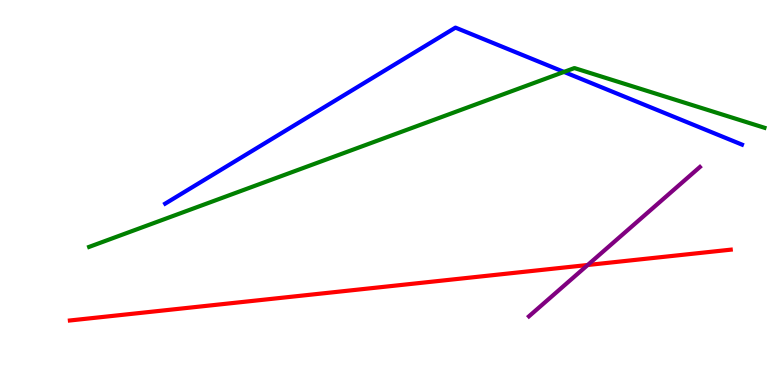[{'lines': ['blue', 'red'], 'intersections': []}, {'lines': ['green', 'red'], 'intersections': []}, {'lines': ['purple', 'red'], 'intersections': [{'x': 7.58, 'y': 3.12}]}, {'lines': ['blue', 'green'], 'intersections': [{'x': 7.28, 'y': 8.13}]}, {'lines': ['blue', 'purple'], 'intersections': []}, {'lines': ['green', 'purple'], 'intersections': []}]